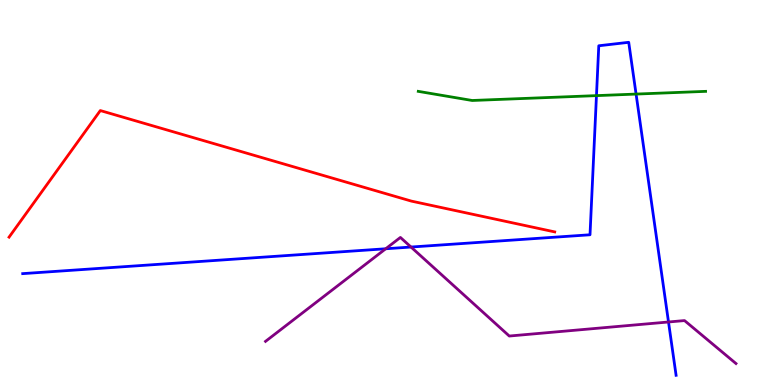[{'lines': ['blue', 'red'], 'intersections': []}, {'lines': ['green', 'red'], 'intersections': []}, {'lines': ['purple', 'red'], 'intersections': []}, {'lines': ['blue', 'green'], 'intersections': [{'x': 7.7, 'y': 7.52}, {'x': 8.21, 'y': 7.56}]}, {'lines': ['blue', 'purple'], 'intersections': [{'x': 4.98, 'y': 3.54}, {'x': 5.3, 'y': 3.58}, {'x': 8.63, 'y': 1.64}]}, {'lines': ['green', 'purple'], 'intersections': []}]